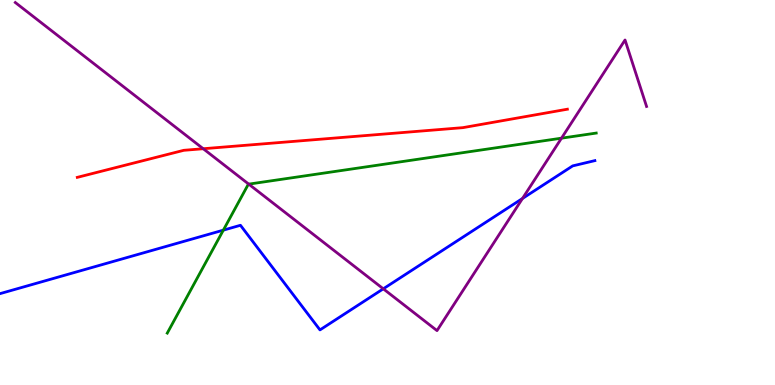[{'lines': ['blue', 'red'], 'intersections': []}, {'lines': ['green', 'red'], 'intersections': []}, {'lines': ['purple', 'red'], 'intersections': [{'x': 2.62, 'y': 6.14}]}, {'lines': ['blue', 'green'], 'intersections': [{'x': 2.88, 'y': 4.02}]}, {'lines': ['blue', 'purple'], 'intersections': [{'x': 4.95, 'y': 2.5}, {'x': 6.74, 'y': 4.84}]}, {'lines': ['green', 'purple'], 'intersections': [{'x': 3.21, 'y': 5.22}, {'x': 7.25, 'y': 6.41}]}]